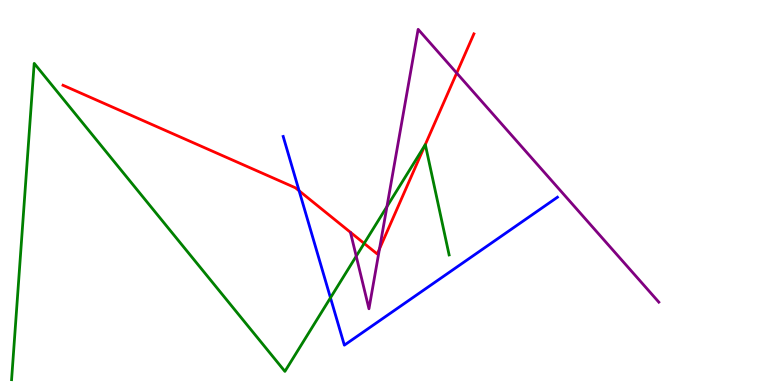[{'lines': ['blue', 'red'], 'intersections': [{'x': 3.86, 'y': 5.04}]}, {'lines': ['green', 'red'], 'intersections': [{'x': 4.7, 'y': 3.68}, {'x': 5.49, 'y': 6.24}]}, {'lines': ['purple', 'red'], 'intersections': [{'x': 4.9, 'y': 3.54}, {'x': 5.89, 'y': 8.1}]}, {'lines': ['blue', 'green'], 'intersections': [{'x': 4.26, 'y': 2.26}]}, {'lines': ['blue', 'purple'], 'intersections': []}, {'lines': ['green', 'purple'], 'intersections': [{'x': 4.6, 'y': 3.35}, {'x': 4.99, 'y': 4.63}]}]